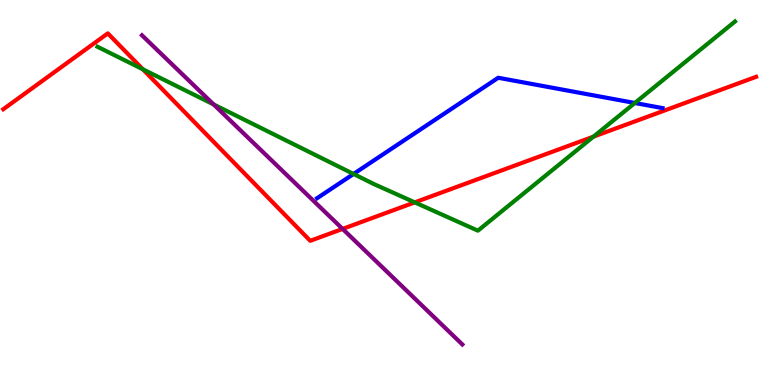[{'lines': ['blue', 'red'], 'intersections': []}, {'lines': ['green', 'red'], 'intersections': [{'x': 1.84, 'y': 8.2}, {'x': 5.35, 'y': 4.74}, {'x': 7.66, 'y': 6.45}]}, {'lines': ['purple', 'red'], 'intersections': [{'x': 4.42, 'y': 4.05}]}, {'lines': ['blue', 'green'], 'intersections': [{'x': 4.56, 'y': 5.48}, {'x': 8.19, 'y': 7.33}]}, {'lines': ['blue', 'purple'], 'intersections': []}, {'lines': ['green', 'purple'], 'intersections': [{'x': 2.76, 'y': 7.29}]}]